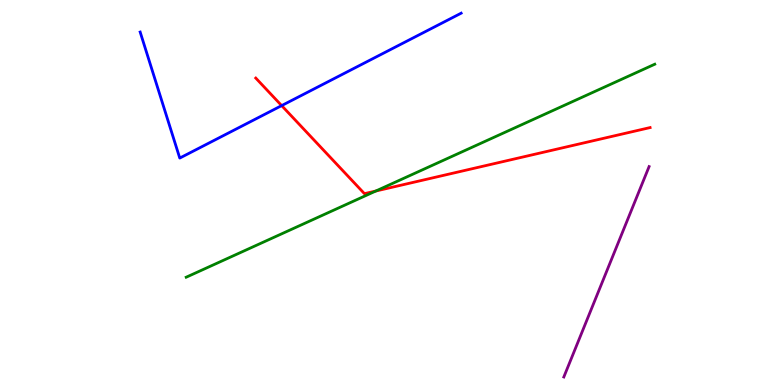[{'lines': ['blue', 'red'], 'intersections': [{'x': 3.63, 'y': 7.26}]}, {'lines': ['green', 'red'], 'intersections': [{'x': 4.85, 'y': 5.04}]}, {'lines': ['purple', 'red'], 'intersections': []}, {'lines': ['blue', 'green'], 'intersections': []}, {'lines': ['blue', 'purple'], 'intersections': []}, {'lines': ['green', 'purple'], 'intersections': []}]